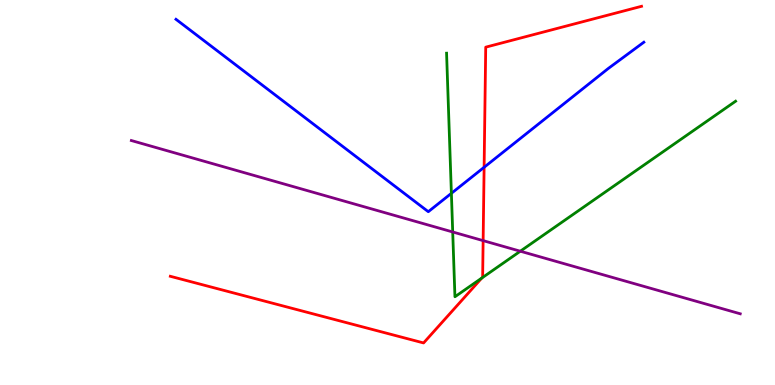[{'lines': ['blue', 'red'], 'intersections': [{'x': 6.25, 'y': 5.66}]}, {'lines': ['green', 'red'], 'intersections': [{'x': 6.22, 'y': 2.78}]}, {'lines': ['purple', 'red'], 'intersections': [{'x': 6.23, 'y': 3.75}]}, {'lines': ['blue', 'green'], 'intersections': [{'x': 5.82, 'y': 4.98}]}, {'lines': ['blue', 'purple'], 'intersections': []}, {'lines': ['green', 'purple'], 'intersections': [{'x': 5.84, 'y': 3.97}, {'x': 6.71, 'y': 3.48}]}]